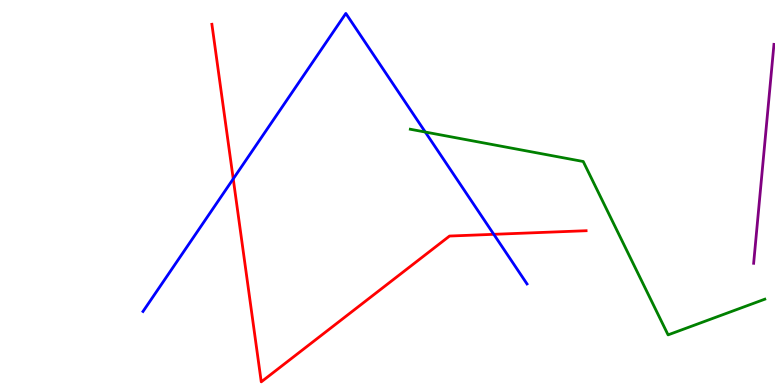[{'lines': ['blue', 'red'], 'intersections': [{'x': 3.01, 'y': 5.35}, {'x': 6.37, 'y': 3.91}]}, {'lines': ['green', 'red'], 'intersections': []}, {'lines': ['purple', 'red'], 'intersections': []}, {'lines': ['blue', 'green'], 'intersections': [{'x': 5.49, 'y': 6.57}]}, {'lines': ['blue', 'purple'], 'intersections': []}, {'lines': ['green', 'purple'], 'intersections': []}]